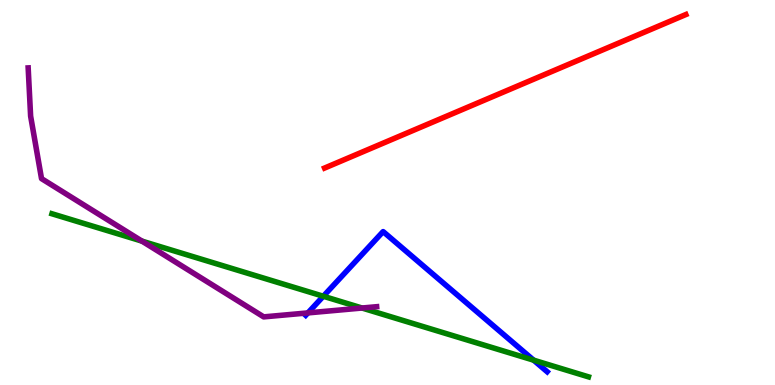[{'lines': ['blue', 'red'], 'intersections': []}, {'lines': ['green', 'red'], 'intersections': []}, {'lines': ['purple', 'red'], 'intersections': []}, {'lines': ['blue', 'green'], 'intersections': [{'x': 4.17, 'y': 2.31}, {'x': 6.89, 'y': 0.645}]}, {'lines': ['blue', 'purple'], 'intersections': [{'x': 3.97, 'y': 1.87}]}, {'lines': ['green', 'purple'], 'intersections': [{'x': 1.83, 'y': 3.74}, {'x': 4.67, 'y': 2.0}]}]